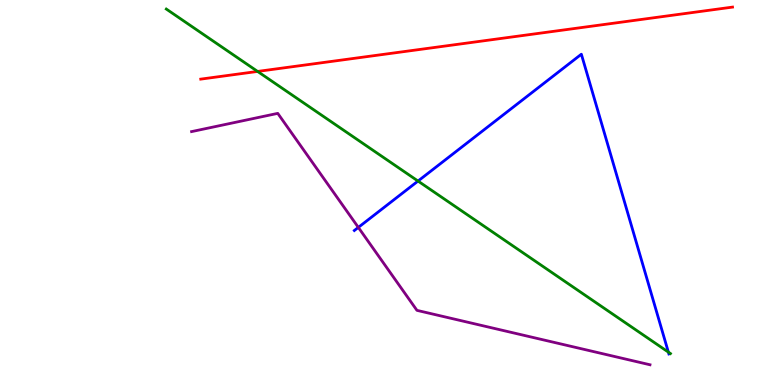[{'lines': ['blue', 'red'], 'intersections': []}, {'lines': ['green', 'red'], 'intersections': [{'x': 3.32, 'y': 8.14}]}, {'lines': ['purple', 'red'], 'intersections': []}, {'lines': ['blue', 'green'], 'intersections': [{'x': 5.39, 'y': 5.3}, {'x': 8.62, 'y': 0.854}]}, {'lines': ['blue', 'purple'], 'intersections': [{'x': 4.62, 'y': 4.09}]}, {'lines': ['green', 'purple'], 'intersections': []}]